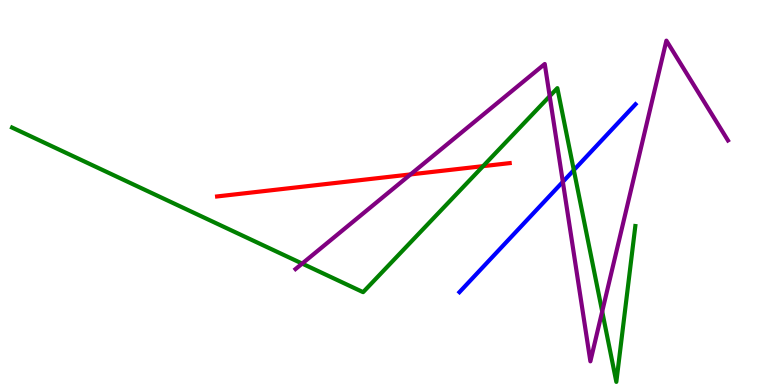[{'lines': ['blue', 'red'], 'intersections': []}, {'lines': ['green', 'red'], 'intersections': [{'x': 6.23, 'y': 5.68}]}, {'lines': ['purple', 'red'], 'intersections': [{'x': 5.3, 'y': 5.47}]}, {'lines': ['blue', 'green'], 'intersections': [{'x': 7.4, 'y': 5.58}]}, {'lines': ['blue', 'purple'], 'intersections': [{'x': 7.26, 'y': 5.28}]}, {'lines': ['green', 'purple'], 'intersections': [{'x': 3.9, 'y': 3.15}, {'x': 7.09, 'y': 7.5}, {'x': 7.77, 'y': 1.91}]}]